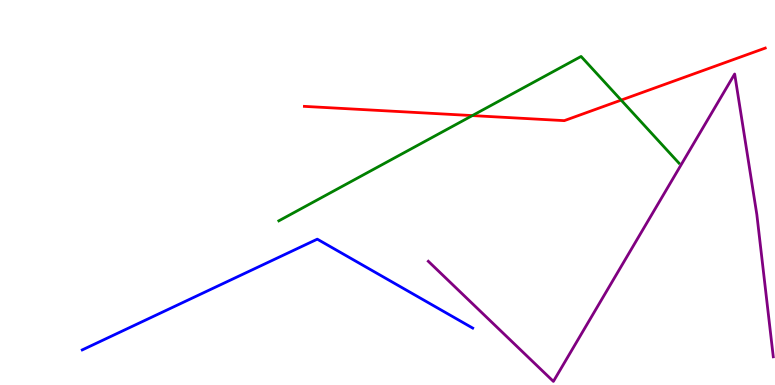[{'lines': ['blue', 'red'], 'intersections': []}, {'lines': ['green', 'red'], 'intersections': [{'x': 6.09, 'y': 7.0}, {'x': 8.01, 'y': 7.4}]}, {'lines': ['purple', 'red'], 'intersections': []}, {'lines': ['blue', 'green'], 'intersections': []}, {'lines': ['blue', 'purple'], 'intersections': []}, {'lines': ['green', 'purple'], 'intersections': []}]